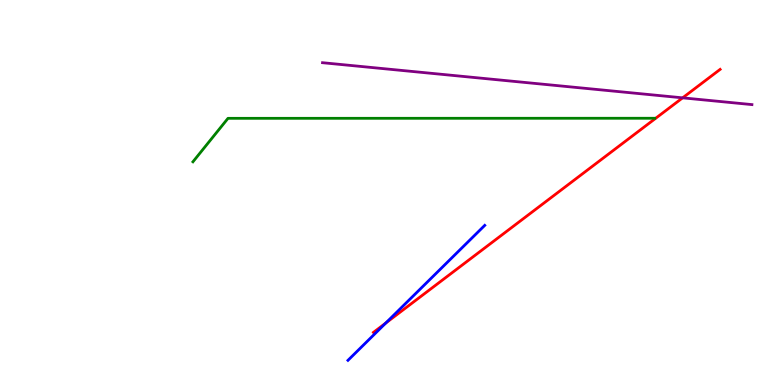[{'lines': ['blue', 'red'], 'intersections': [{'x': 4.98, 'y': 1.61}]}, {'lines': ['green', 'red'], 'intersections': []}, {'lines': ['purple', 'red'], 'intersections': [{'x': 8.81, 'y': 7.46}]}, {'lines': ['blue', 'green'], 'intersections': []}, {'lines': ['blue', 'purple'], 'intersections': []}, {'lines': ['green', 'purple'], 'intersections': []}]